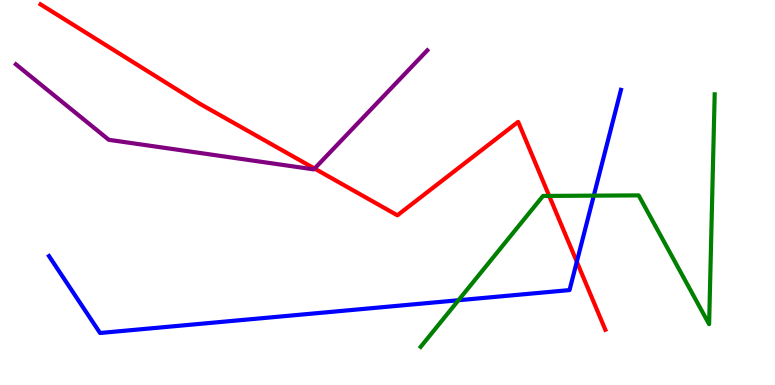[{'lines': ['blue', 'red'], 'intersections': [{'x': 7.44, 'y': 3.2}]}, {'lines': ['green', 'red'], 'intersections': [{'x': 7.09, 'y': 4.91}]}, {'lines': ['purple', 'red'], 'intersections': [{'x': 4.06, 'y': 5.62}]}, {'lines': ['blue', 'green'], 'intersections': [{'x': 5.92, 'y': 2.2}, {'x': 7.66, 'y': 4.92}]}, {'lines': ['blue', 'purple'], 'intersections': []}, {'lines': ['green', 'purple'], 'intersections': []}]